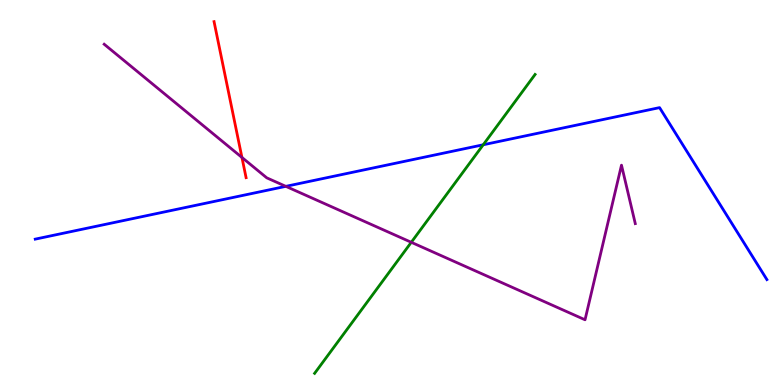[{'lines': ['blue', 'red'], 'intersections': []}, {'lines': ['green', 'red'], 'intersections': []}, {'lines': ['purple', 'red'], 'intersections': [{'x': 3.12, 'y': 5.91}]}, {'lines': ['blue', 'green'], 'intersections': [{'x': 6.24, 'y': 6.24}]}, {'lines': ['blue', 'purple'], 'intersections': [{'x': 3.69, 'y': 5.16}]}, {'lines': ['green', 'purple'], 'intersections': [{'x': 5.31, 'y': 3.71}]}]